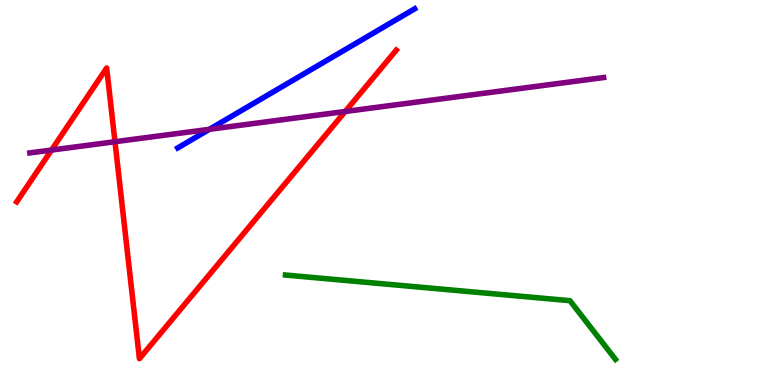[{'lines': ['blue', 'red'], 'intersections': []}, {'lines': ['green', 'red'], 'intersections': []}, {'lines': ['purple', 'red'], 'intersections': [{'x': 0.665, 'y': 6.1}, {'x': 1.48, 'y': 6.32}, {'x': 4.45, 'y': 7.1}]}, {'lines': ['blue', 'green'], 'intersections': []}, {'lines': ['blue', 'purple'], 'intersections': [{'x': 2.7, 'y': 6.64}]}, {'lines': ['green', 'purple'], 'intersections': []}]